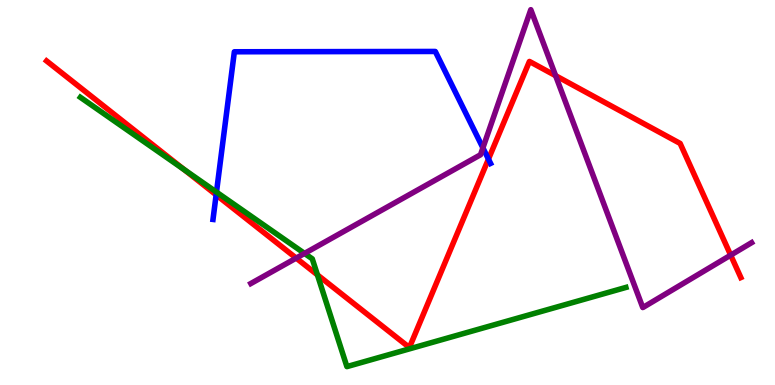[{'lines': ['blue', 'red'], 'intersections': [{'x': 2.79, 'y': 4.94}, {'x': 6.3, 'y': 5.87}]}, {'lines': ['green', 'red'], 'intersections': [{'x': 2.38, 'y': 5.6}, {'x': 4.1, 'y': 2.86}]}, {'lines': ['purple', 'red'], 'intersections': [{'x': 3.82, 'y': 3.3}, {'x': 7.17, 'y': 8.03}, {'x': 9.43, 'y': 3.37}]}, {'lines': ['blue', 'green'], 'intersections': [{'x': 2.79, 'y': 5.01}]}, {'lines': ['blue', 'purple'], 'intersections': [{'x': 6.23, 'y': 6.16}]}, {'lines': ['green', 'purple'], 'intersections': [{'x': 3.93, 'y': 3.42}]}]